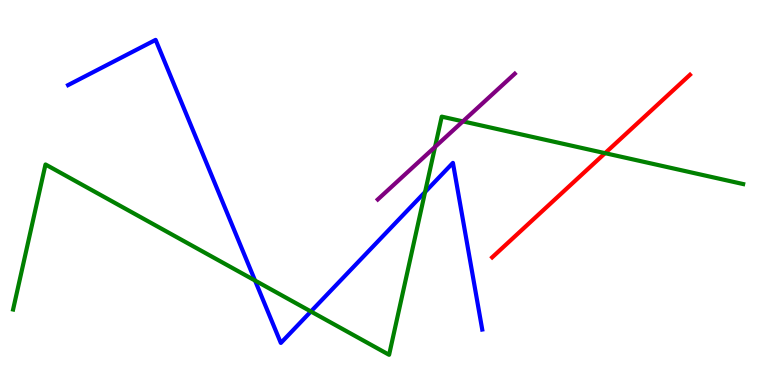[{'lines': ['blue', 'red'], 'intersections': []}, {'lines': ['green', 'red'], 'intersections': [{'x': 7.81, 'y': 6.02}]}, {'lines': ['purple', 'red'], 'intersections': []}, {'lines': ['blue', 'green'], 'intersections': [{'x': 3.29, 'y': 2.71}, {'x': 4.01, 'y': 1.91}, {'x': 5.48, 'y': 5.01}]}, {'lines': ['blue', 'purple'], 'intersections': []}, {'lines': ['green', 'purple'], 'intersections': [{'x': 5.61, 'y': 6.18}, {'x': 5.97, 'y': 6.85}]}]